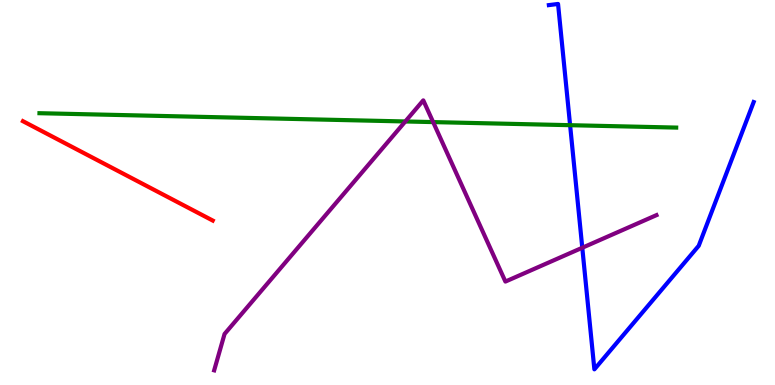[{'lines': ['blue', 'red'], 'intersections': []}, {'lines': ['green', 'red'], 'intersections': []}, {'lines': ['purple', 'red'], 'intersections': []}, {'lines': ['blue', 'green'], 'intersections': [{'x': 7.36, 'y': 6.75}]}, {'lines': ['blue', 'purple'], 'intersections': [{'x': 7.51, 'y': 3.56}]}, {'lines': ['green', 'purple'], 'intersections': [{'x': 5.23, 'y': 6.85}, {'x': 5.59, 'y': 6.83}]}]